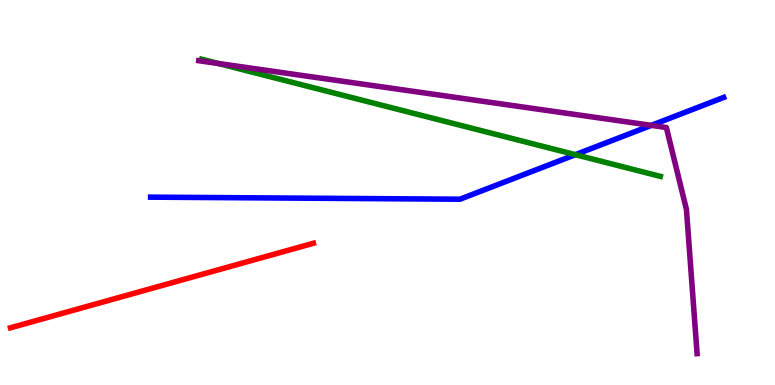[{'lines': ['blue', 'red'], 'intersections': []}, {'lines': ['green', 'red'], 'intersections': []}, {'lines': ['purple', 'red'], 'intersections': []}, {'lines': ['blue', 'green'], 'intersections': [{'x': 7.42, 'y': 5.98}]}, {'lines': ['blue', 'purple'], 'intersections': [{'x': 8.4, 'y': 6.74}]}, {'lines': ['green', 'purple'], 'intersections': [{'x': 2.82, 'y': 8.35}]}]